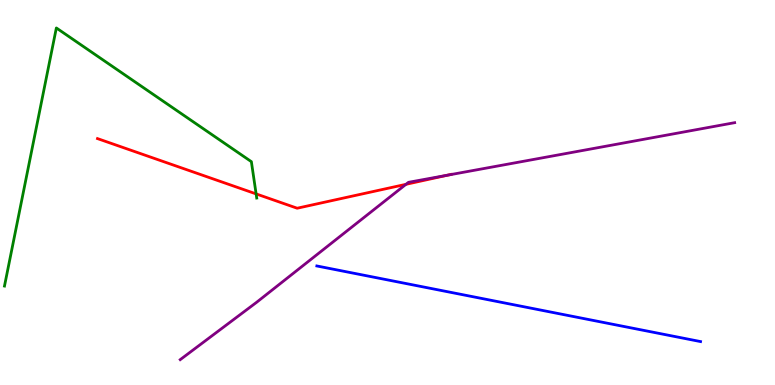[{'lines': ['blue', 'red'], 'intersections': []}, {'lines': ['green', 'red'], 'intersections': [{'x': 3.3, 'y': 4.96}]}, {'lines': ['purple', 'red'], 'intersections': [{'x': 5.24, 'y': 5.21}, {'x': 5.78, 'y': 5.45}]}, {'lines': ['blue', 'green'], 'intersections': []}, {'lines': ['blue', 'purple'], 'intersections': []}, {'lines': ['green', 'purple'], 'intersections': []}]